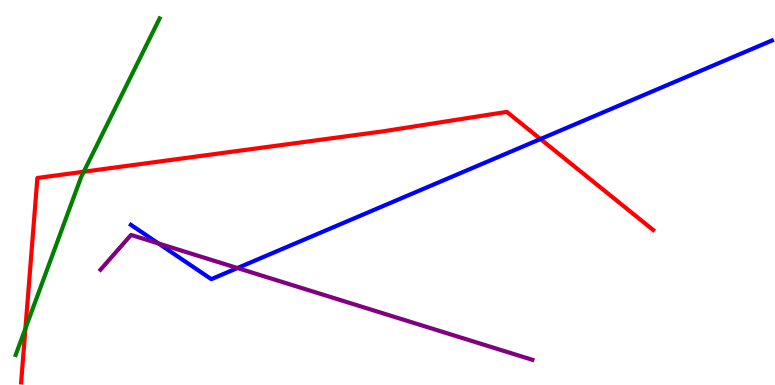[{'lines': ['blue', 'red'], 'intersections': [{'x': 6.97, 'y': 6.39}]}, {'lines': ['green', 'red'], 'intersections': [{'x': 0.328, 'y': 1.47}, {'x': 1.08, 'y': 5.54}]}, {'lines': ['purple', 'red'], 'intersections': []}, {'lines': ['blue', 'green'], 'intersections': []}, {'lines': ['blue', 'purple'], 'intersections': [{'x': 2.04, 'y': 3.68}, {'x': 3.06, 'y': 3.04}]}, {'lines': ['green', 'purple'], 'intersections': []}]